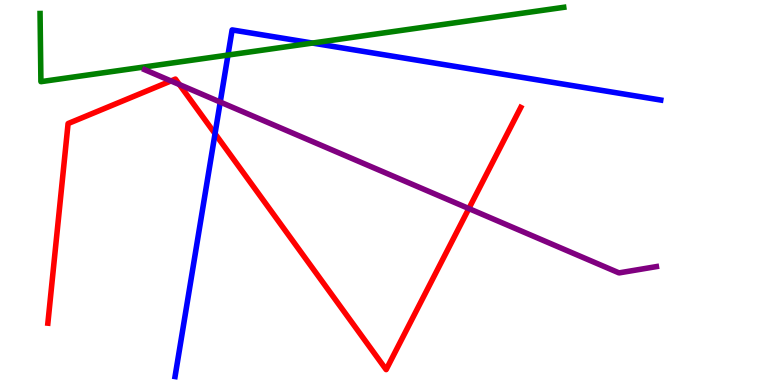[{'lines': ['blue', 'red'], 'intersections': [{'x': 2.77, 'y': 6.53}]}, {'lines': ['green', 'red'], 'intersections': []}, {'lines': ['purple', 'red'], 'intersections': [{'x': 2.21, 'y': 7.9}, {'x': 2.31, 'y': 7.8}, {'x': 6.05, 'y': 4.58}]}, {'lines': ['blue', 'green'], 'intersections': [{'x': 2.94, 'y': 8.57}, {'x': 4.03, 'y': 8.88}]}, {'lines': ['blue', 'purple'], 'intersections': [{'x': 2.84, 'y': 7.35}]}, {'lines': ['green', 'purple'], 'intersections': []}]